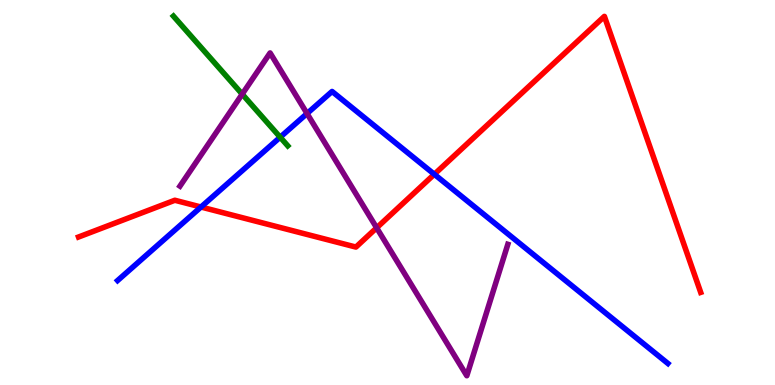[{'lines': ['blue', 'red'], 'intersections': [{'x': 2.59, 'y': 4.62}, {'x': 5.6, 'y': 5.47}]}, {'lines': ['green', 'red'], 'intersections': []}, {'lines': ['purple', 'red'], 'intersections': [{'x': 4.86, 'y': 4.08}]}, {'lines': ['blue', 'green'], 'intersections': [{'x': 3.62, 'y': 6.44}]}, {'lines': ['blue', 'purple'], 'intersections': [{'x': 3.96, 'y': 7.05}]}, {'lines': ['green', 'purple'], 'intersections': [{'x': 3.13, 'y': 7.55}]}]